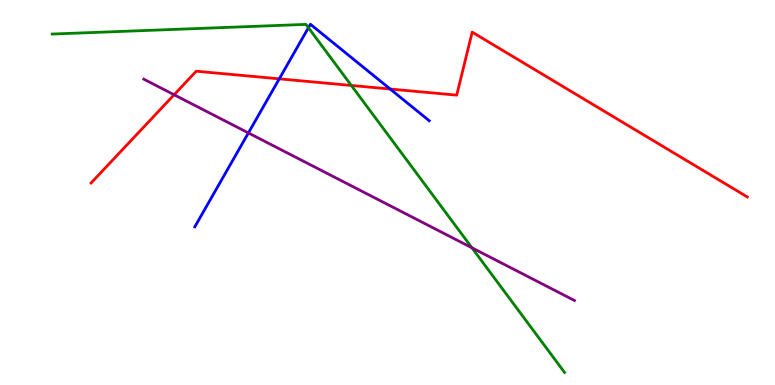[{'lines': ['blue', 'red'], 'intersections': [{'x': 3.6, 'y': 7.95}, {'x': 5.03, 'y': 7.69}]}, {'lines': ['green', 'red'], 'intersections': [{'x': 4.53, 'y': 7.78}]}, {'lines': ['purple', 'red'], 'intersections': [{'x': 2.25, 'y': 7.54}]}, {'lines': ['blue', 'green'], 'intersections': [{'x': 3.98, 'y': 9.28}]}, {'lines': ['blue', 'purple'], 'intersections': [{'x': 3.21, 'y': 6.55}]}, {'lines': ['green', 'purple'], 'intersections': [{'x': 6.09, 'y': 3.56}]}]